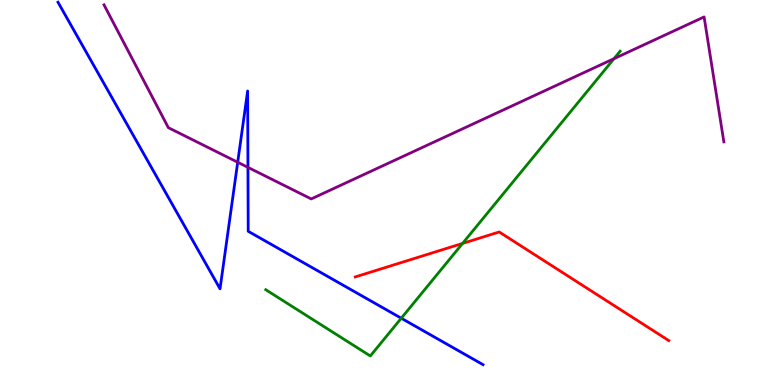[{'lines': ['blue', 'red'], 'intersections': []}, {'lines': ['green', 'red'], 'intersections': [{'x': 5.97, 'y': 3.68}]}, {'lines': ['purple', 'red'], 'intersections': []}, {'lines': ['blue', 'green'], 'intersections': [{'x': 5.18, 'y': 1.73}]}, {'lines': ['blue', 'purple'], 'intersections': [{'x': 3.07, 'y': 5.79}, {'x': 3.2, 'y': 5.65}]}, {'lines': ['green', 'purple'], 'intersections': [{'x': 7.92, 'y': 8.48}]}]